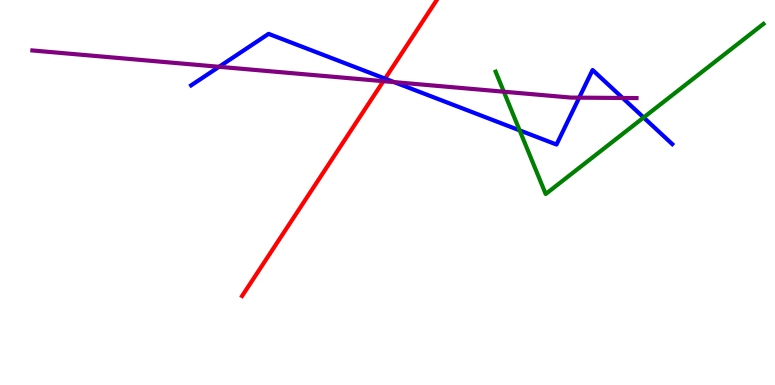[{'lines': ['blue', 'red'], 'intersections': [{'x': 4.97, 'y': 7.96}]}, {'lines': ['green', 'red'], 'intersections': []}, {'lines': ['purple', 'red'], 'intersections': [{'x': 4.95, 'y': 7.89}]}, {'lines': ['blue', 'green'], 'intersections': [{'x': 6.7, 'y': 6.61}, {'x': 8.31, 'y': 6.95}]}, {'lines': ['blue', 'purple'], 'intersections': [{'x': 2.83, 'y': 8.27}, {'x': 5.09, 'y': 7.87}, {'x': 7.47, 'y': 7.46}, {'x': 8.03, 'y': 7.46}]}, {'lines': ['green', 'purple'], 'intersections': [{'x': 6.5, 'y': 7.62}]}]